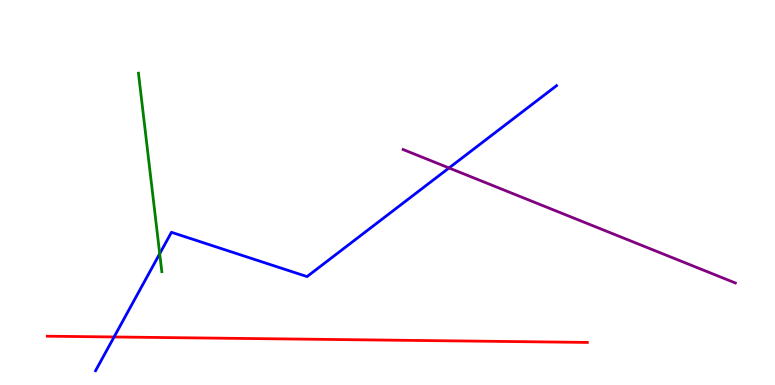[{'lines': ['blue', 'red'], 'intersections': [{'x': 1.47, 'y': 1.25}]}, {'lines': ['green', 'red'], 'intersections': []}, {'lines': ['purple', 'red'], 'intersections': []}, {'lines': ['blue', 'green'], 'intersections': [{'x': 2.06, 'y': 3.41}]}, {'lines': ['blue', 'purple'], 'intersections': [{'x': 5.79, 'y': 5.64}]}, {'lines': ['green', 'purple'], 'intersections': []}]